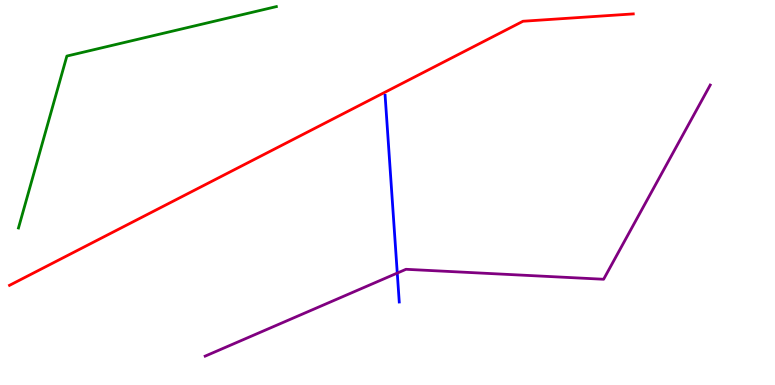[{'lines': ['blue', 'red'], 'intersections': []}, {'lines': ['green', 'red'], 'intersections': []}, {'lines': ['purple', 'red'], 'intersections': []}, {'lines': ['blue', 'green'], 'intersections': []}, {'lines': ['blue', 'purple'], 'intersections': [{'x': 5.13, 'y': 2.91}]}, {'lines': ['green', 'purple'], 'intersections': []}]